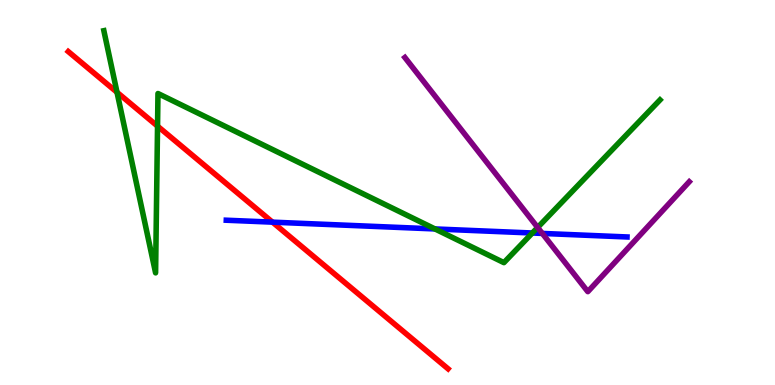[{'lines': ['blue', 'red'], 'intersections': [{'x': 3.52, 'y': 4.23}]}, {'lines': ['green', 'red'], 'intersections': [{'x': 1.51, 'y': 7.6}, {'x': 2.03, 'y': 6.72}]}, {'lines': ['purple', 'red'], 'intersections': []}, {'lines': ['blue', 'green'], 'intersections': [{'x': 5.61, 'y': 4.05}, {'x': 6.87, 'y': 3.95}]}, {'lines': ['blue', 'purple'], 'intersections': [{'x': 7.0, 'y': 3.94}]}, {'lines': ['green', 'purple'], 'intersections': [{'x': 6.94, 'y': 4.09}]}]